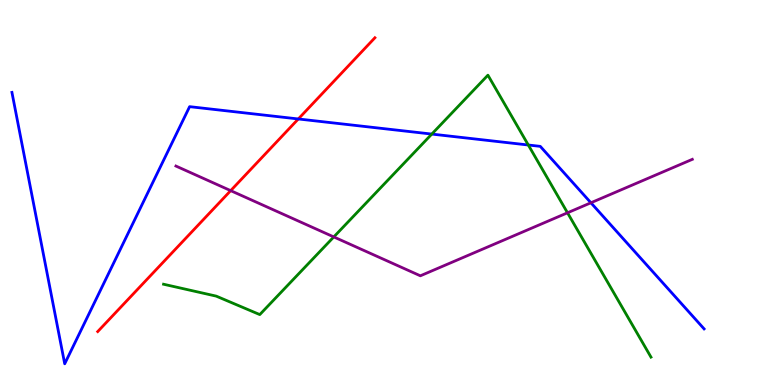[{'lines': ['blue', 'red'], 'intersections': [{'x': 3.85, 'y': 6.91}]}, {'lines': ['green', 'red'], 'intersections': []}, {'lines': ['purple', 'red'], 'intersections': [{'x': 2.98, 'y': 5.05}]}, {'lines': ['blue', 'green'], 'intersections': [{'x': 5.57, 'y': 6.52}, {'x': 6.82, 'y': 6.23}]}, {'lines': ['blue', 'purple'], 'intersections': [{'x': 7.62, 'y': 4.73}]}, {'lines': ['green', 'purple'], 'intersections': [{'x': 4.31, 'y': 3.85}, {'x': 7.32, 'y': 4.47}]}]